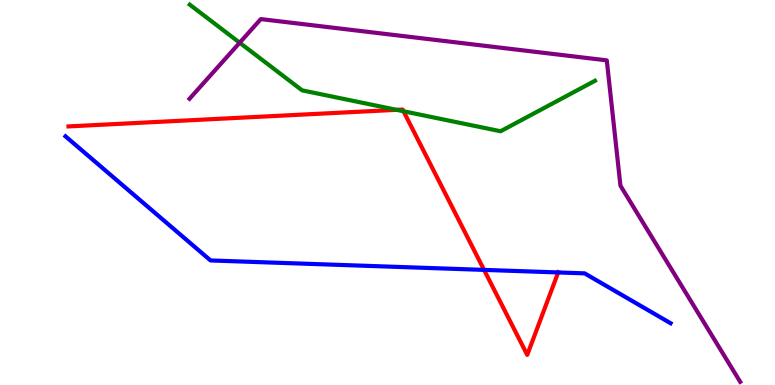[{'lines': ['blue', 'red'], 'intersections': [{'x': 6.25, 'y': 2.99}, {'x': 7.2, 'y': 2.92}]}, {'lines': ['green', 'red'], 'intersections': [{'x': 5.12, 'y': 7.15}, {'x': 5.21, 'y': 7.11}]}, {'lines': ['purple', 'red'], 'intersections': []}, {'lines': ['blue', 'green'], 'intersections': []}, {'lines': ['blue', 'purple'], 'intersections': []}, {'lines': ['green', 'purple'], 'intersections': [{'x': 3.09, 'y': 8.89}]}]